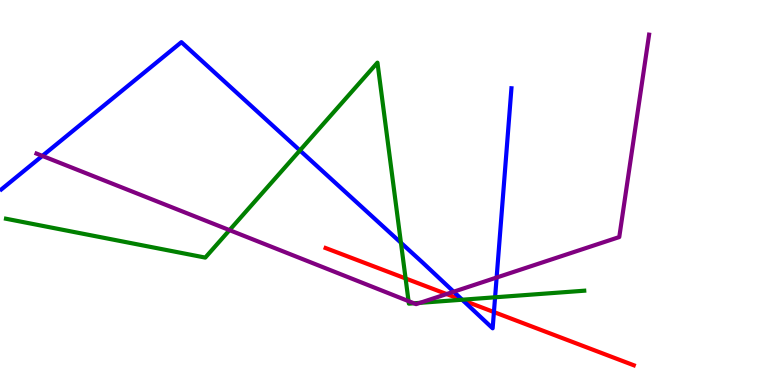[{'lines': ['blue', 'red'], 'intersections': [{'x': 5.97, 'y': 2.2}, {'x': 6.37, 'y': 1.89}]}, {'lines': ['green', 'red'], 'intersections': [{'x': 5.23, 'y': 2.77}, {'x': 5.96, 'y': 2.21}]}, {'lines': ['purple', 'red'], 'intersections': [{'x': 5.76, 'y': 2.36}]}, {'lines': ['blue', 'green'], 'intersections': [{'x': 3.87, 'y': 6.09}, {'x': 5.17, 'y': 3.69}, {'x': 5.96, 'y': 2.22}, {'x': 6.39, 'y': 2.28}]}, {'lines': ['blue', 'purple'], 'intersections': [{'x': 0.546, 'y': 5.95}, {'x': 5.85, 'y': 2.42}, {'x': 6.41, 'y': 2.79}]}, {'lines': ['green', 'purple'], 'intersections': [{'x': 2.96, 'y': 4.02}, {'x': 5.27, 'y': 2.18}, {'x': 5.34, 'y': 2.12}, {'x': 5.42, 'y': 2.13}]}]